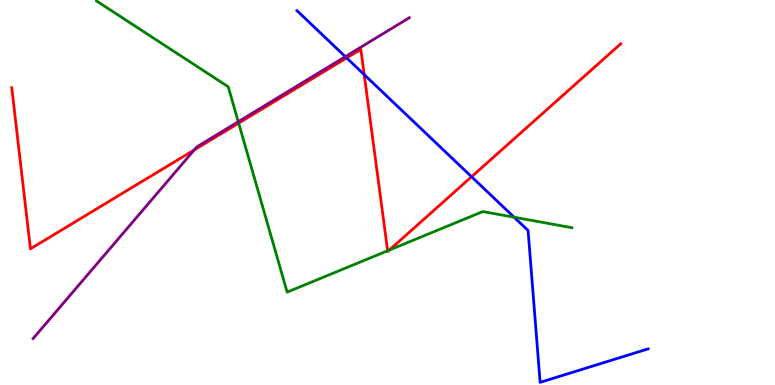[{'lines': ['blue', 'red'], 'intersections': [{'x': 4.47, 'y': 8.5}, {'x': 4.7, 'y': 8.06}, {'x': 6.08, 'y': 5.41}]}, {'lines': ['green', 'red'], 'intersections': [{'x': 3.08, 'y': 6.8}, {'x': 5.0, 'y': 3.49}, {'x': 5.02, 'y': 3.51}]}, {'lines': ['purple', 'red'], 'intersections': [{'x': 2.51, 'y': 6.11}]}, {'lines': ['blue', 'green'], 'intersections': [{'x': 6.63, 'y': 4.36}]}, {'lines': ['blue', 'purple'], 'intersections': [{'x': 4.46, 'y': 8.53}]}, {'lines': ['green', 'purple'], 'intersections': [{'x': 3.07, 'y': 6.84}]}]